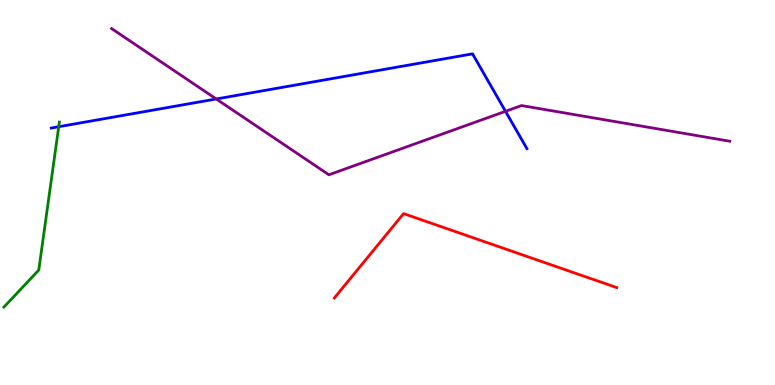[{'lines': ['blue', 'red'], 'intersections': []}, {'lines': ['green', 'red'], 'intersections': []}, {'lines': ['purple', 'red'], 'intersections': []}, {'lines': ['blue', 'green'], 'intersections': [{'x': 0.758, 'y': 6.71}]}, {'lines': ['blue', 'purple'], 'intersections': [{'x': 2.79, 'y': 7.43}, {'x': 6.52, 'y': 7.11}]}, {'lines': ['green', 'purple'], 'intersections': []}]